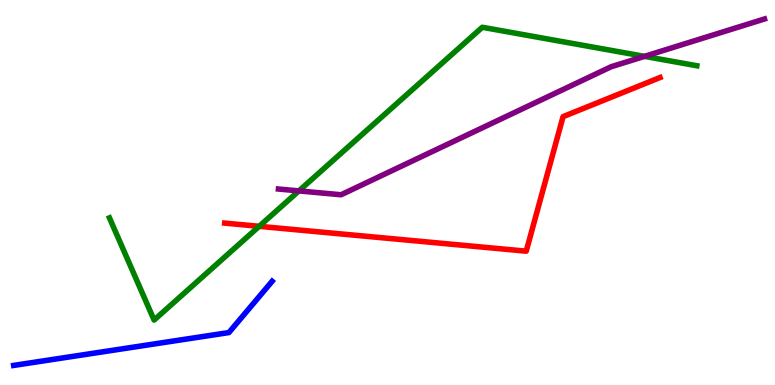[{'lines': ['blue', 'red'], 'intersections': []}, {'lines': ['green', 'red'], 'intersections': [{'x': 3.34, 'y': 4.12}]}, {'lines': ['purple', 'red'], 'intersections': []}, {'lines': ['blue', 'green'], 'intersections': []}, {'lines': ['blue', 'purple'], 'intersections': []}, {'lines': ['green', 'purple'], 'intersections': [{'x': 3.86, 'y': 5.04}, {'x': 8.32, 'y': 8.54}]}]